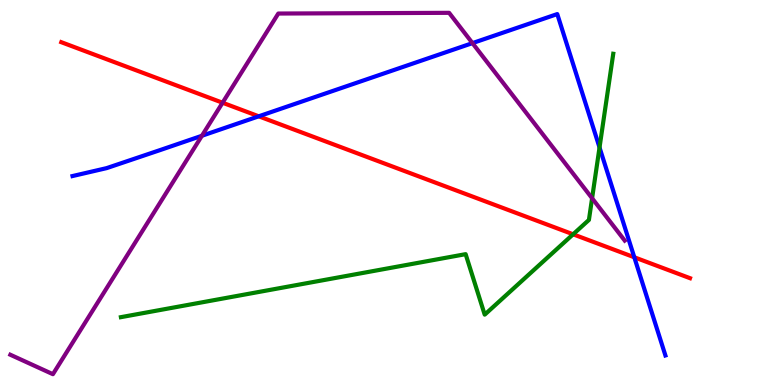[{'lines': ['blue', 'red'], 'intersections': [{'x': 3.34, 'y': 6.98}, {'x': 8.18, 'y': 3.32}]}, {'lines': ['green', 'red'], 'intersections': [{'x': 7.39, 'y': 3.91}]}, {'lines': ['purple', 'red'], 'intersections': [{'x': 2.87, 'y': 7.33}]}, {'lines': ['blue', 'green'], 'intersections': [{'x': 7.74, 'y': 6.17}]}, {'lines': ['blue', 'purple'], 'intersections': [{'x': 2.61, 'y': 6.47}, {'x': 6.1, 'y': 8.88}]}, {'lines': ['green', 'purple'], 'intersections': [{'x': 7.64, 'y': 4.85}]}]